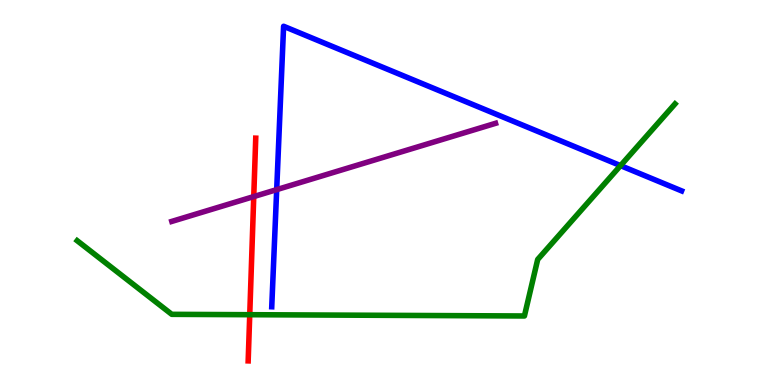[{'lines': ['blue', 'red'], 'intersections': []}, {'lines': ['green', 'red'], 'intersections': [{'x': 3.22, 'y': 1.83}]}, {'lines': ['purple', 'red'], 'intersections': [{'x': 3.27, 'y': 4.89}]}, {'lines': ['blue', 'green'], 'intersections': [{'x': 8.01, 'y': 5.7}]}, {'lines': ['blue', 'purple'], 'intersections': [{'x': 3.57, 'y': 5.07}]}, {'lines': ['green', 'purple'], 'intersections': []}]